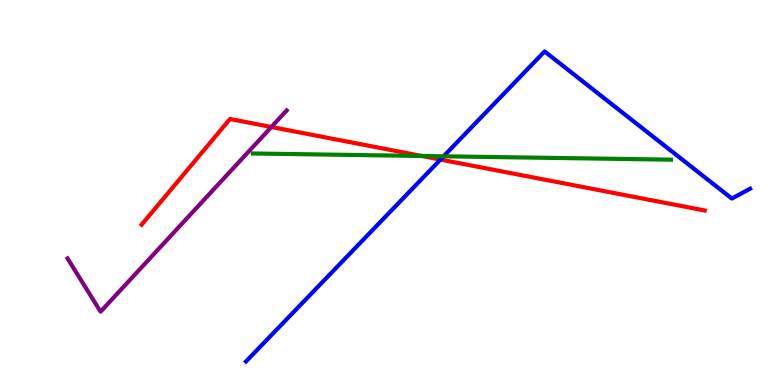[{'lines': ['blue', 'red'], 'intersections': [{'x': 5.68, 'y': 5.86}]}, {'lines': ['green', 'red'], 'intersections': [{'x': 5.44, 'y': 5.95}]}, {'lines': ['purple', 'red'], 'intersections': [{'x': 3.5, 'y': 6.7}]}, {'lines': ['blue', 'green'], 'intersections': [{'x': 5.72, 'y': 5.94}]}, {'lines': ['blue', 'purple'], 'intersections': []}, {'lines': ['green', 'purple'], 'intersections': []}]